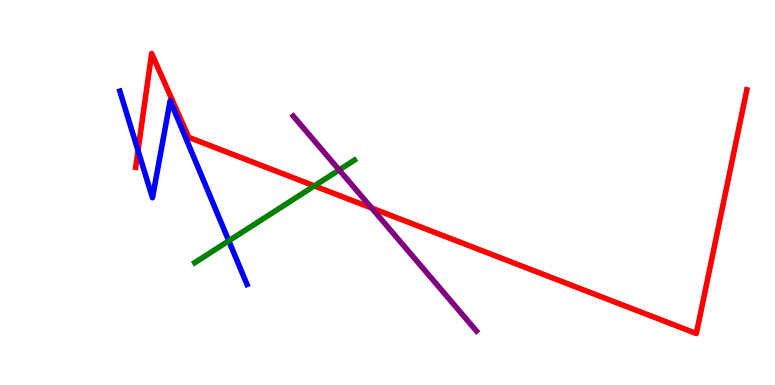[{'lines': ['blue', 'red'], 'intersections': [{'x': 1.78, 'y': 6.09}]}, {'lines': ['green', 'red'], 'intersections': [{'x': 4.06, 'y': 5.17}]}, {'lines': ['purple', 'red'], 'intersections': [{'x': 4.8, 'y': 4.6}]}, {'lines': ['blue', 'green'], 'intersections': [{'x': 2.95, 'y': 3.74}]}, {'lines': ['blue', 'purple'], 'intersections': []}, {'lines': ['green', 'purple'], 'intersections': [{'x': 4.38, 'y': 5.59}]}]